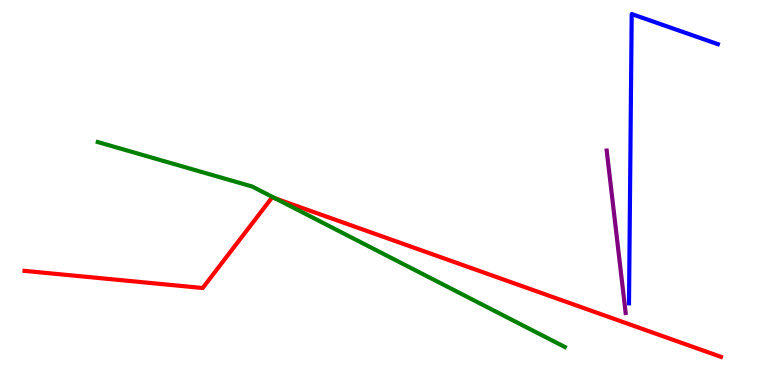[{'lines': ['blue', 'red'], 'intersections': []}, {'lines': ['green', 'red'], 'intersections': [{'x': 3.55, 'y': 4.85}]}, {'lines': ['purple', 'red'], 'intersections': []}, {'lines': ['blue', 'green'], 'intersections': []}, {'lines': ['blue', 'purple'], 'intersections': []}, {'lines': ['green', 'purple'], 'intersections': []}]